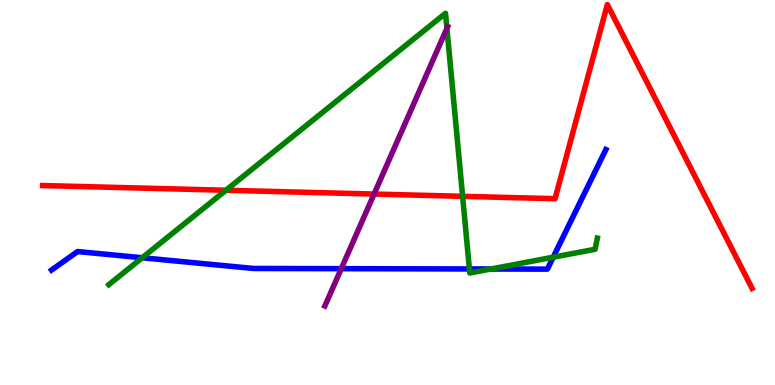[{'lines': ['blue', 'red'], 'intersections': []}, {'lines': ['green', 'red'], 'intersections': [{'x': 2.92, 'y': 5.06}, {'x': 5.97, 'y': 4.9}]}, {'lines': ['purple', 'red'], 'intersections': [{'x': 4.83, 'y': 4.96}]}, {'lines': ['blue', 'green'], 'intersections': [{'x': 1.83, 'y': 3.3}, {'x': 6.06, 'y': 3.01}, {'x': 6.33, 'y': 3.01}, {'x': 7.14, 'y': 3.32}]}, {'lines': ['blue', 'purple'], 'intersections': [{'x': 4.4, 'y': 3.02}]}, {'lines': ['green', 'purple'], 'intersections': [{'x': 5.77, 'y': 9.26}]}]